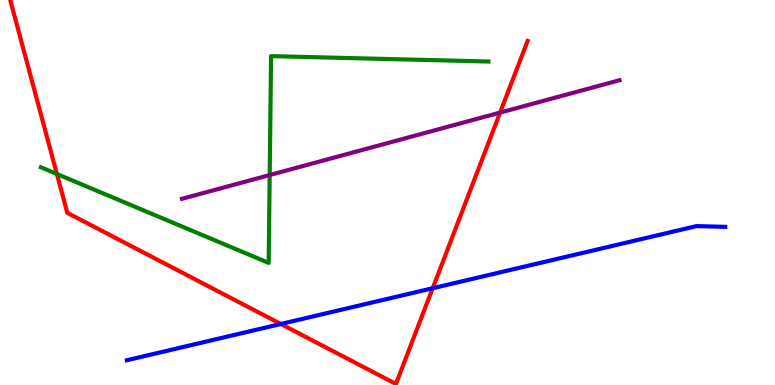[{'lines': ['blue', 'red'], 'intersections': [{'x': 3.62, 'y': 1.58}, {'x': 5.58, 'y': 2.51}]}, {'lines': ['green', 'red'], 'intersections': [{'x': 0.734, 'y': 5.48}]}, {'lines': ['purple', 'red'], 'intersections': [{'x': 6.45, 'y': 7.08}]}, {'lines': ['blue', 'green'], 'intersections': []}, {'lines': ['blue', 'purple'], 'intersections': []}, {'lines': ['green', 'purple'], 'intersections': [{'x': 3.48, 'y': 5.45}]}]